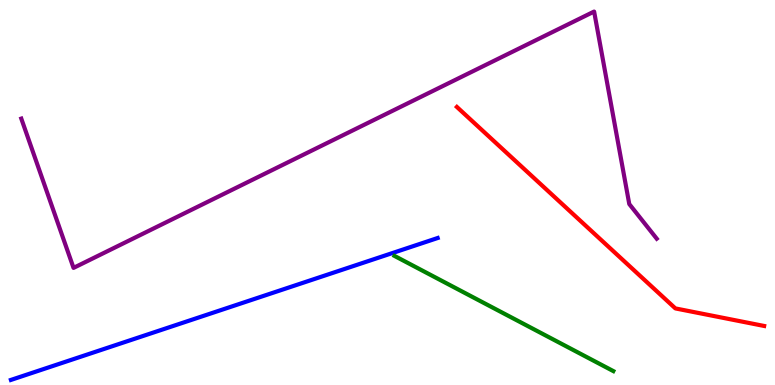[{'lines': ['blue', 'red'], 'intersections': []}, {'lines': ['green', 'red'], 'intersections': []}, {'lines': ['purple', 'red'], 'intersections': []}, {'lines': ['blue', 'green'], 'intersections': []}, {'lines': ['blue', 'purple'], 'intersections': []}, {'lines': ['green', 'purple'], 'intersections': []}]